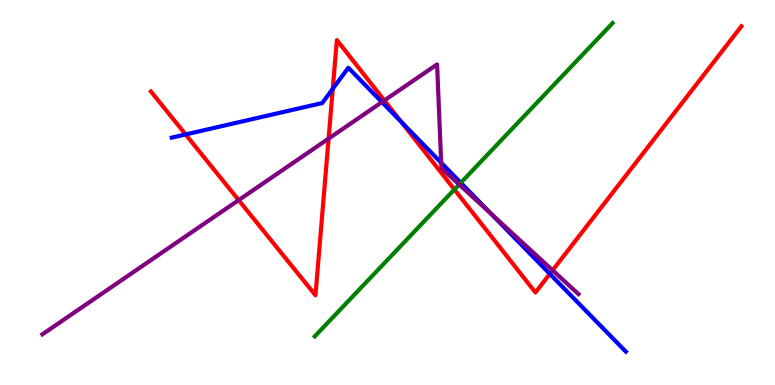[{'lines': ['blue', 'red'], 'intersections': [{'x': 2.39, 'y': 6.51}, {'x': 4.29, 'y': 7.69}, {'x': 5.18, 'y': 6.84}, {'x': 7.09, 'y': 2.89}]}, {'lines': ['green', 'red'], 'intersections': [{'x': 5.86, 'y': 5.08}]}, {'lines': ['purple', 'red'], 'intersections': [{'x': 3.08, 'y': 4.8}, {'x': 4.24, 'y': 6.4}, {'x': 4.96, 'y': 7.39}, {'x': 7.13, 'y': 2.98}]}, {'lines': ['blue', 'green'], 'intersections': [{'x': 5.95, 'y': 5.25}]}, {'lines': ['blue', 'purple'], 'intersections': [{'x': 4.93, 'y': 7.35}, {'x': 5.69, 'y': 5.77}, {'x': 6.34, 'y': 4.45}]}, {'lines': ['green', 'purple'], 'intersections': [{'x': 5.92, 'y': 5.21}]}]